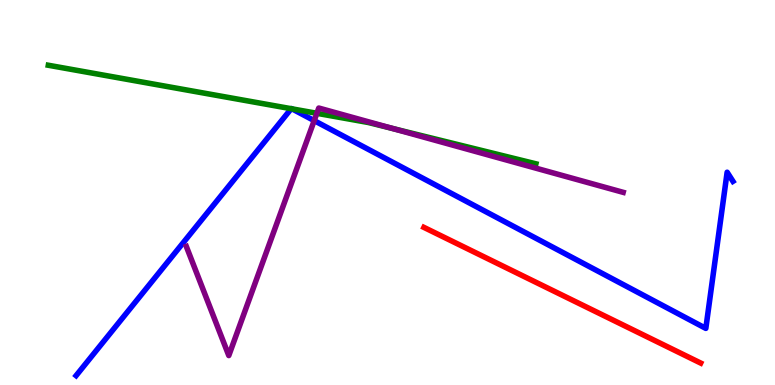[{'lines': ['blue', 'red'], 'intersections': []}, {'lines': ['green', 'red'], 'intersections': []}, {'lines': ['purple', 'red'], 'intersections': []}, {'lines': ['blue', 'green'], 'intersections': [{'x': 3.76, 'y': 7.18}, {'x': 3.77, 'y': 7.17}]}, {'lines': ['blue', 'purple'], 'intersections': [{'x': 4.05, 'y': 6.87}]}, {'lines': ['green', 'purple'], 'intersections': [{'x': 4.09, 'y': 7.06}, {'x': 5.07, 'y': 6.66}]}]